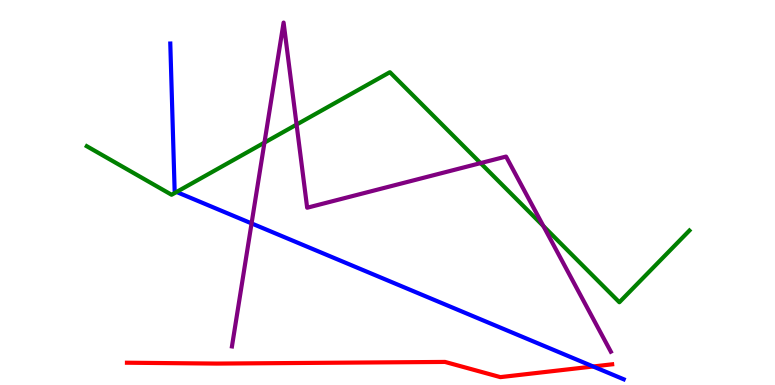[{'lines': ['blue', 'red'], 'intersections': [{'x': 7.65, 'y': 0.481}]}, {'lines': ['green', 'red'], 'intersections': []}, {'lines': ['purple', 'red'], 'intersections': []}, {'lines': ['blue', 'green'], 'intersections': [{'x': 2.28, 'y': 5.01}]}, {'lines': ['blue', 'purple'], 'intersections': [{'x': 3.25, 'y': 4.2}]}, {'lines': ['green', 'purple'], 'intersections': [{'x': 3.41, 'y': 6.3}, {'x': 3.83, 'y': 6.76}, {'x': 6.2, 'y': 5.76}, {'x': 7.01, 'y': 4.13}]}]